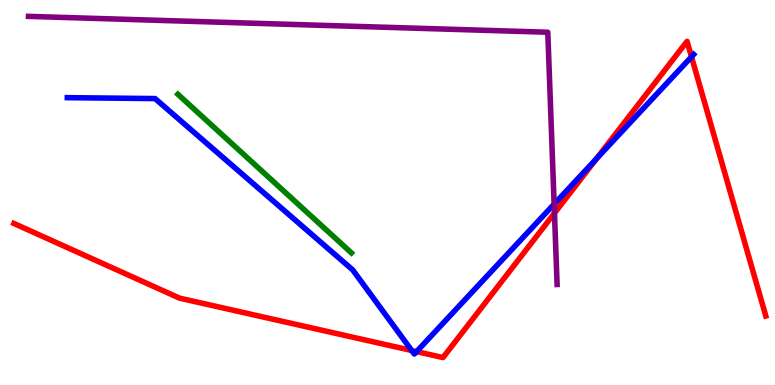[{'lines': ['blue', 'red'], 'intersections': [{'x': 5.31, 'y': 0.896}, {'x': 5.38, 'y': 0.867}, {'x': 7.7, 'y': 5.88}, {'x': 8.92, 'y': 8.52}]}, {'lines': ['green', 'red'], 'intersections': []}, {'lines': ['purple', 'red'], 'intersections': [{'x': 7.15, 'y': 4.46}]}, {'lines': ['blue', 'green'], 'intersections': []}, {'lines': ['blue', 'purple'], 'intersections': [{'x': 7.15, 'y': 4.7}]}, {'lines': ['green', 'purple'], 'intersections': []}]